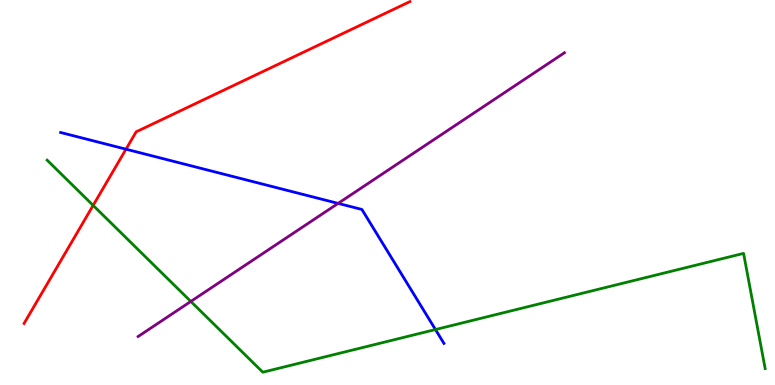[{'lines': ['blue', 'red'], 'intersections': [{'x': 1.63, 'y': 6.12}]}, {'lines': ['green', 'red'], 'intersections': [{'x': 1.2, 'y': 4.67}]}, {'lines': ['purple', 'red'], 'intersections': []}, {'lines': ['blue', 'green'], 'intersections': [{'x': 5.62, 'y': 1.44}]}, {'lines': ['blue', 'purple'], 'intersections': [{'x': 4.36, 'y': 4.72}]}, {'lines': ['green', 'purple'], 'intersections': [{'x': 2.46, 'y': 2.17}]}]